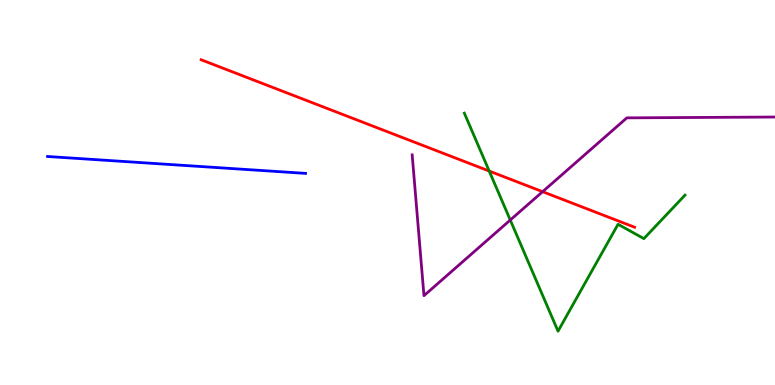[{'lines': ['blue', 'red'], 'intersections': []}, {'lines': ['green', 'red'], 'intersections': [{'x': 6.31, 'y': 5.56}]}, {'lines': ['purple', 'red'], 'intersections': [{'x': 7.0, 'y': 5.02}]}, {'lines': ['blue', 'green'], 'intersections': []}, {'lines': ['blue', 'purple'], 'intersections': []}, {'lines': ['green', 'purple'], 'intersections': [{'x': 6.58, 'y': 4.28}]}]